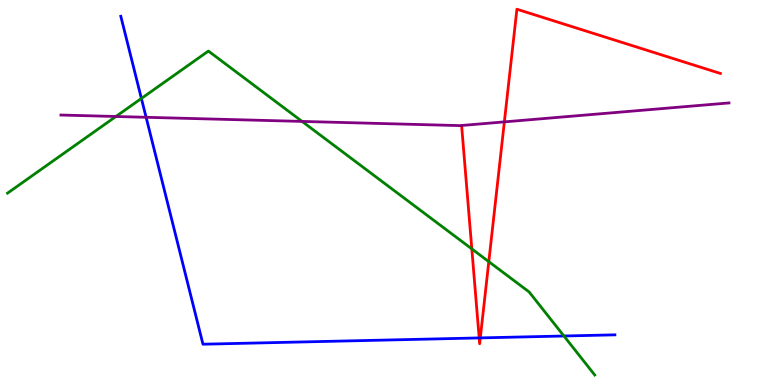[{'lines': ['blue', 'red'], 'intersections': [{'x': 6.18, 'y': 1.22}, {'x': 6.2, 'y': 1.22}]}, {'lines': ['green', 'red'], 'intersections': [{'x': 6.09, 'y': 3.54}, {'x': 6.31, 'y': 3.2}]}, {'lines': ['purple', 'red'], 'intersections': [{'x': 6.51, 'y': 6.83}]}, {'lines': ['blue', 'green'], 'intersections': [{'x': 1.82, 'y': 7.44}, {'x': 7.28, 'y': 1.27}]}, {'lines': ['blue', 'purple'], 'intersections': [{'x': 1.89, 'y': 6.95}]}, {'lines': ['green', 'purple'], 'intersections': [{'x': 1.5, 'y': 6.97}, {'x': 3.9, 'y': 6.85}]}]